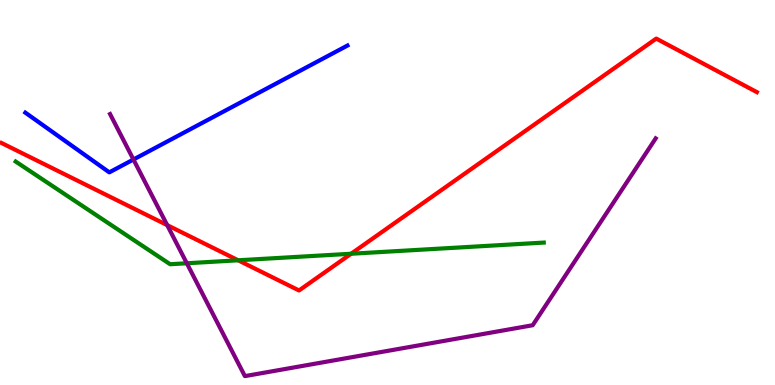[{'lines': ['blue', 'red'], 'intersections': []}, {'lines': ['green', 'red'], 'intersections': [{'x': 3.07, 'y': 3.24}, {'x': 4.53, 'y': 3.41}]}, {'lines': ['purple', 'red'], 'intersections': [{'x': 2.16, 'y': 4.15}]}, {'lines': ['blue', 'green'], 'intersections': []}, {'lines': ['blue', 'purple'], 'intersections': [{'x': 1.72, 'y': 5.86}]}, {'lines': ['green', 'purple'], 'intersections': [{'x': 2.41, 'y': 3.16}]}]